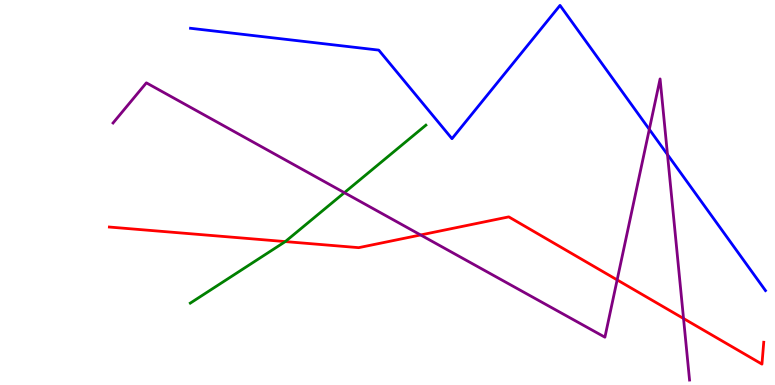[{'lines': ['blue', 'red'], 'intersections': []}, {'lines': ['green', 'red'], 'intersections': [{'x': 3.68, 'y': 3.73}]}, {'lines': ['purple', 'red'], 'intersections': [{'x': 5.43, 'y': 3.9}, {'x': 7.96, 'y': 2.73}, {'x': 8.82, 'y': 1.73}]}, {'lines': ['blue', 'green'], 'intersections': []}, {'lines': ['blue', 'purple'], 'intersections': [{'x': 8.38, 'y': 6.64}, {'x': 8.61, 'y': 5.98}]}, {'lines': ['green', 'purple'], 'intersections': [{'x': 4.44, 'y': 5.0}]}]